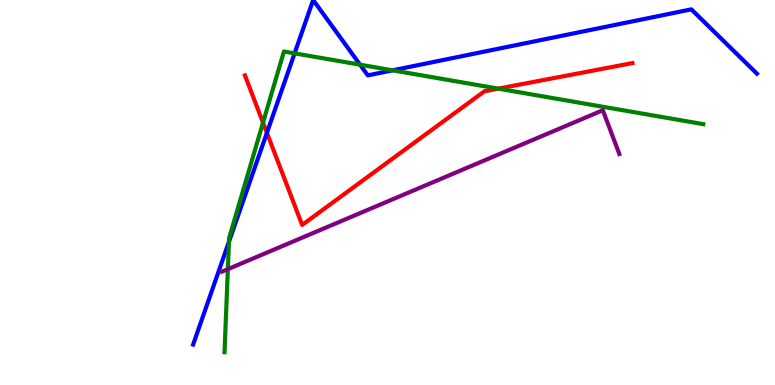[{'lines': ['blue', 'red'], 'intersections': [{'x': 3.44, 'y': 6.55}]}, {'lines': ['green', 'red'], 'intersections': [{'x': 3.39, 'y': 6.81}, {'x': 6.43, 'y': 7.7}]}, {'lines': ['purple', 'red'], 'intersections': []}, {'lines': ['blue', 'green'], 'intersections': [{'x': 2.95, 'y': 3.72}, {'x': 3.8, 'y': 8.61}, {'x': 4.65, 'y': 8.32}, {'x': 5.07, 'y': 8.17}]}, {'lines': ['blue', 'purple'], 'intersections': []}, {'lines': ['green', 'purple'], 'intersections': [{'x': 2.94, 'y': 3.01}]}]